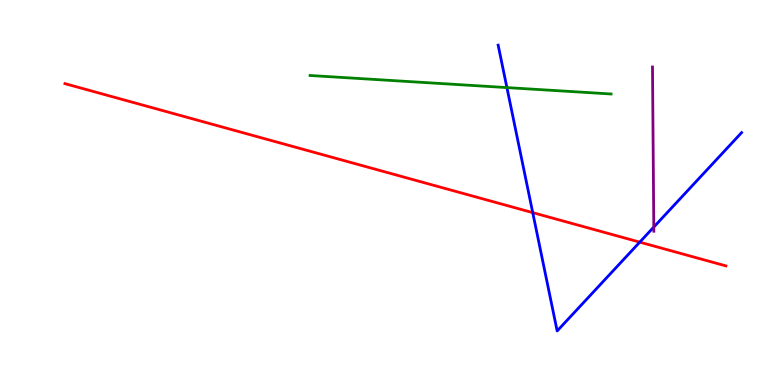[{'lines': ['blue', 'red'], 'intersections': [{'x': 6.87, 'y': 4.48}, {'x': 8.25, 'y': 3.71}]}, {'lines': ['green', 'red'], 'intersections': []}, {'lines': ['purple', 'red'], 'intersections': []}, {'lines': ['blue', 'green'], 'intersections': [{'x': 6.54, 'y': 7.73}]}, {'lines': ['blue', 'purple'], 'intersections': [{'x': 8.44, 'y': 4.1}]}, {'lines': ['green', 'purple'], 'intersections': []}]